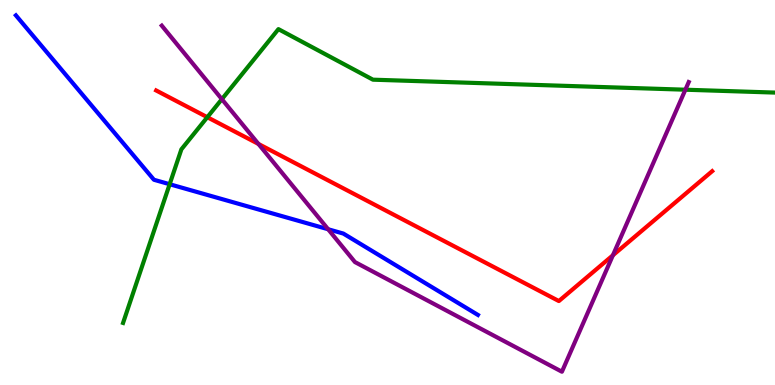[{'lines': ['blue', 'red'], 'intersections': []}, {'lines': ['green', 'red'], 'intersections': [{'x': 2.68, 'y': 6.96}]}, {'lines': ['purple', 'red'], 'intersections': [{'x': 3.33, 'y': 6.26}, {'x': 7.91, 'y': 3.37}]}, {'lines': ['blue', 'green'], 'intersections': [{'x': 2.19, 'y': 5.21}]}, {'lines': ['blue', 'purple'], 'intersections': [{'x': 4.23, 'y': 4.05}]}, {'lines': ['green', 'purple'], 'intersections': [{'x': 2.86, 'y': 7.42}, {'x': 8.84, 'y': 7.67}]}]